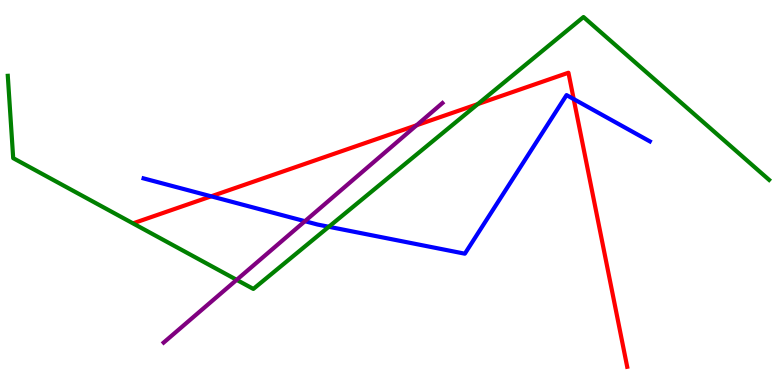[{'lines': ['blue', 'red'], 'intersections': [{'x': 2.72, 'y': 4.9}, {'x': 7.4, 'y': 7.43}]}, {'lines': ['green', 'red'], 'intersections': [{'x': 6.17, 'y': 7.3}]}, {'lines': ['purple', 'red'], 'intersections': [{'x': 5.38, 'y': 6.75}]}, {'lines': ['blue', 'green'], 'intersections': [{'x': 4.24, 'y': 4.11}]}, {'lines': ['blue', 'purple'], 'intersections': [{'x': 3.93, 'y': 4.25}]}, {'lines': ['green', 'purple'], 'intersections': [{'x': 3.05, 'y': 2.73}]}]